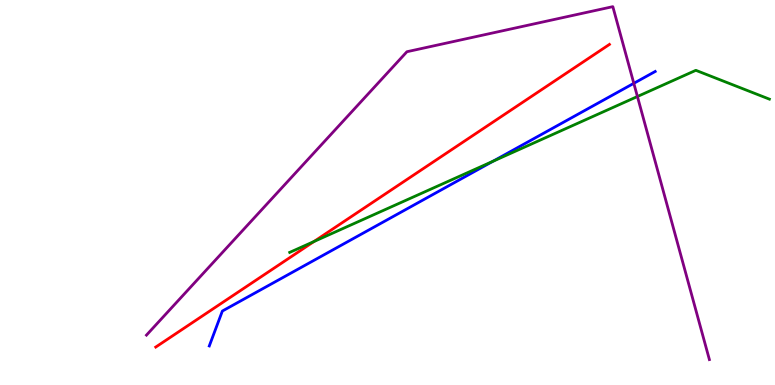[{'lines': ['blue', 'red'], 'intersections': []}, {'lines': ['green', 'red'], 'intersections': [{'x': 4.05, 'y': 3.73}]}, {'lines': ['purple', 'red'], 'intersections': []}, {'lines': ['blue', 'green'], 'intersections': [{'x': 6.36, 'y': 5.81}]}, {'lines': ['blue', 'purple'], 'intersections': [{'x': 8.18, 'y': 7.84}]}, {'lines': ['green', 'purple'], 'intersections': [{'x': 8.22, 'y': 7.49}]}]